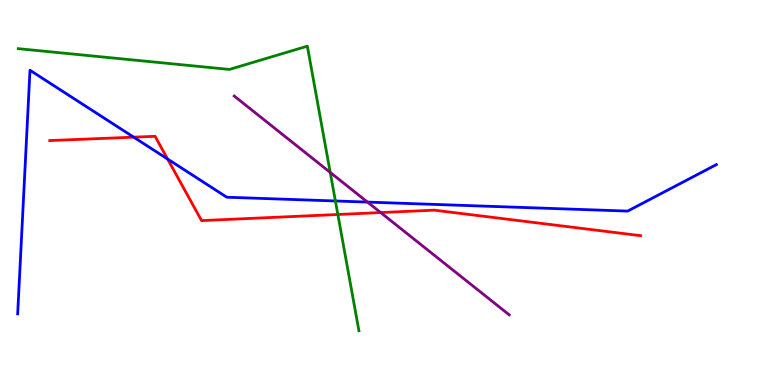[{'lines': ['blue', 'red'], 'intersections': [{'x': 1.73, 'y': 6.44}, {'x': 2.16, 'y': 5.87}]}, {'lines': ['green', 'red'], 'intersections': [{'x': 4.36, 'y': 4.43}]}, {'lines': ['purple', 'red'], 'intersections': [{'x': 4.91, 'y': 4.48}]}, {'lines': ['blue', 'green'], 'intersections': [{'x': 4.33, 'y': 4.78}]}, {'lines': ['blue', 'purple'], 'intersections': [{'x': 4.74, 'y': 4.75}]}, {'lines': ['green', 'purple'], 'intersections': [{'x': 4.26, 'y': 5.52}]}]